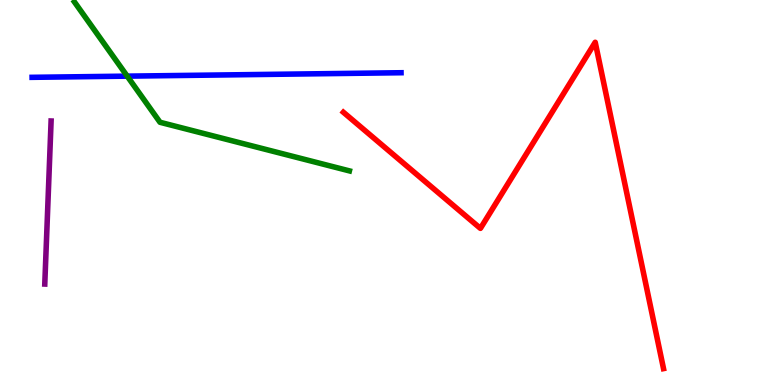[{'lines': ['blue', 'red'], 'intersections': []}, {'lines': ['green', 'red'], 'intersections': []}, {'lines': ['purple', 'red'], 'intersections': []}, {'lines': ['blue', 'green'], 'intersections': [{'x': 1.64, 'y': 8.02}]}, {'lines': ['blue', 'purple'], 'intersections': []}, {'lines': ['green', 'purple'], 'intersections': []}]